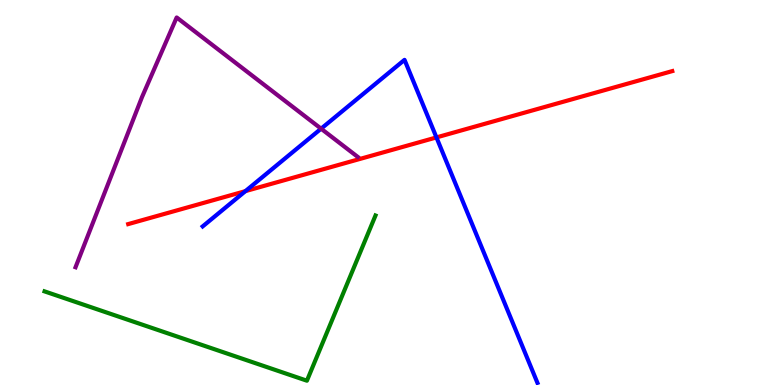[{'lines': ['blue', 'red'], 'intersections': [{'x': 3.17, 'y': 5.04}, {'x': 5.63, 'y': 6.43}]}, {'lines': ['green', 'red'], 'intersections': []}, {'lines': ['purple', 'red'], 'intersections': []}, {'lines': ['blue', 'green'], 'intersections': []}, {'lines': ['blue', 'purple'], 'intersections': [{'x': 4.14, 'y': 6.66}]}, {'lines': ['green', 'purple'], 'intersections': []}]